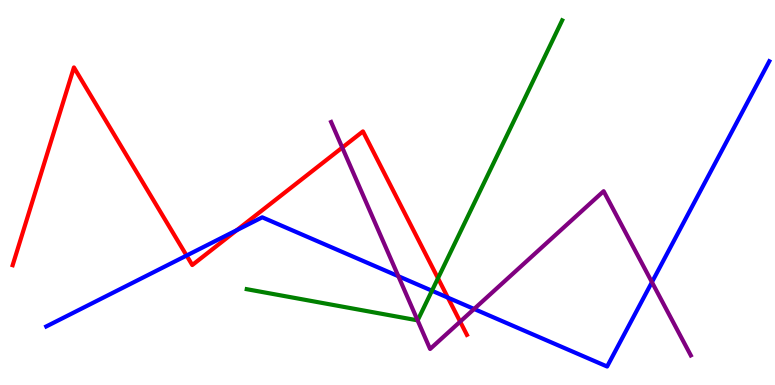[{'lines': ['blue', 'red'], 'intersections': [{'x': 2.41, 'y': 3.36}, {'x': 3.06, 'y': 4.02}, {'x': 5.78, 'y': 2.27}]}, {'lines': ['green', 'red'], 'intersections': [{'x': 5.65, 'y': 2.77}]}, {'lines': ['purple', 'red'], 'intersections': [{'x': 4.42, 'y': 6.17}, {'x': 5.94, 'y': 1.65}]}, {'lines': ['blue', 'green'], 'intersections': [{'x': 5.57, 'y': 2.45}]}, {'lines': ['blue', 'purple'], 'intersections': [{'x': 5.14, 'y': 2.83}, {'x': 6.12, 'y': 1.97}, {'x': 8.41, 'y': 2.67}]}, {'lines': ['green', 'purple'], 'intersections': [{'x': 5.39, 'y': 1.68}]}]